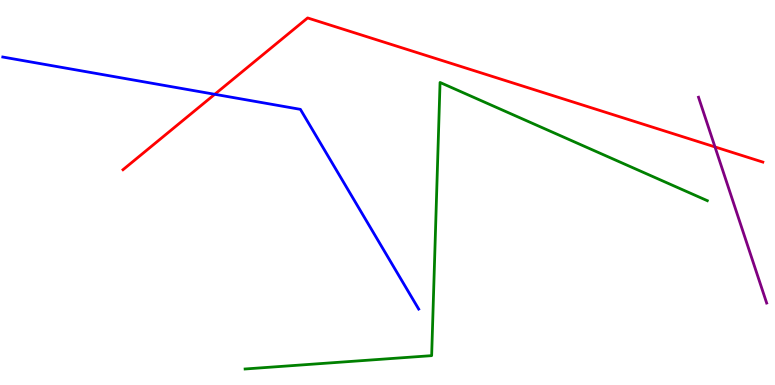[{'lines': ['blue', 'red'], 'intersections': [{'x': 2.77, 'y': 7.55}]}, {'lines': ['green', 'red'], 'intersections': []}, {'lines': ['purple', 'red'], 'intersections': [{'x': 9.23, 'y': 6.18}]}, {'lines': ['blue', 'green'], 'intersections': []}, {'lines': ['blue', 'purple'], 'intersections': []}, {'lines': ['green', 'purple'], 'intersections': []}]